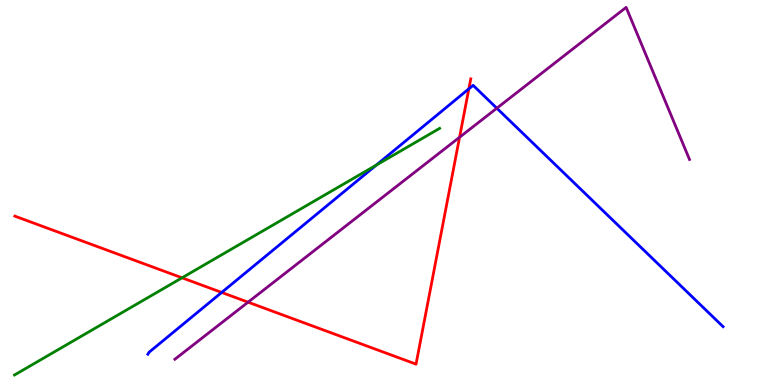[{'lines': ['blue', 'red'], 'intersections': [{'x': 2.86, 'y': 2.4}, {'x': 6.05, 'y': 7.69}]}, {'lines': ['green', 'red'], 'intersections': [{'x': 2.35, 'y': 2.78}]}, {'lines': ['purple', 'red'], 'intersections': [{'x': 3.2, 'y': 2.15}, {'x': 5.93, 'y': 6.43}]}, {'lines': ['blue', 'green'], 'intersections': [{'x': 4.85, 'y': 5.71}]}, {'lines': ['blue', 'purple'], 'intersections': [{'x': 6.41, 'y': 7.19}]}, {'lines': ['green', 'purple'], 'intersections': []}]